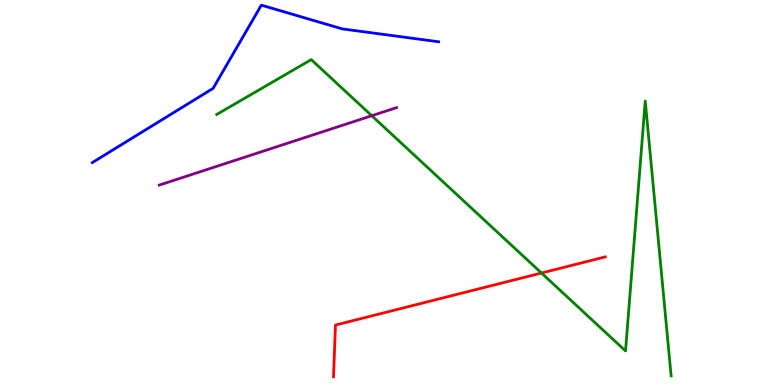[{'lines': ['blue', 'red'], 'intersections': []}, {'lines': ['green', 'red'], 'intersections': [{'x': 6.99, 'y': 2.91}]}, {'lines': ['purple', 'red'], 'intersections': []}, {'lines': ['blue', 'green'], 'intersections': []}, {'lines': ['blue', 'purple'], 'intersections': []}, {'lines': ['green', 'purple'], 'intersections': [{'x': 4.8, 'y': 6.99}]}]